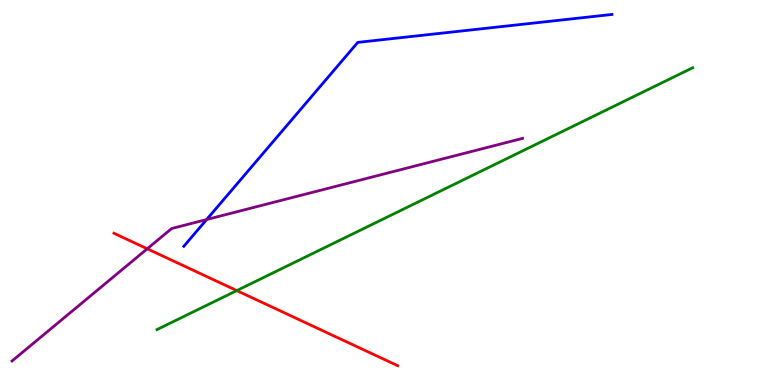[{'lines': ['blue', 'red'], 'intersections': []}, {'lines': ['green', 'red'], 'intersections': [{'x': 3.06, 'y': 2.45}]}, {'lines': ['purple', 'red'], 'intersections': [{'x': 1.9, 'y': 3.54}]}, {'lines': ['blue', 'green'], 'intersections': []}, {'lines': ['blue', 'purple'], 'intersections': [{'x': 2.67, 'y': 4.3}]}, {'lines': ['green', 'purple'], 'intersections': []}]